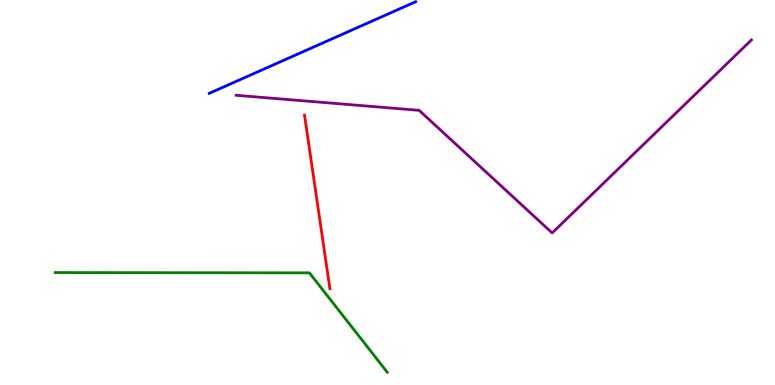[{'lines': ['blue', 'red'], 'intersections': []}, {'lines': ['green', 'red'], 'intersections': []}, {'lines': ['purple', 'red'], 'intersections': []}, {'lines': ['blue', 'green'], 'intersections': []}, {'lines': ['blue', 'purple'], 'intersections': []}, {'lines': ['green', 'purple'], 'intersections': []}]